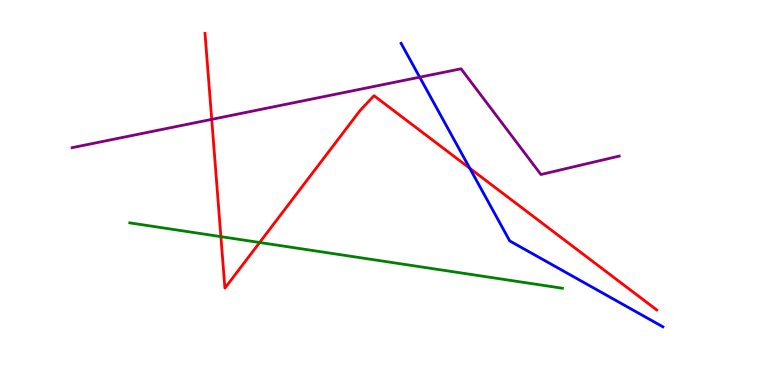[{'lines': ['blue', 'red'], 'intersections': [{'x': 6.06, 'y': 5.63}]}, {'lines': ['green', 'red'], 'intersections': [{'x': 2.85, 'y': 3.85}, {'x': 3.35, 'y': 3.7}]}, {'lines': ['purple', 'red'], 'intersections': [{'x': 2.73, 'y': 6.9}]}, {'lines': ['blue', 'green'], 'intersections': []}, {'lines': ['blue', 'purple'], 'intersections': [{'x': 5.42, 'y': 8.0}]}, {'lines': ['green', 'purple'], 'intersections': []}]